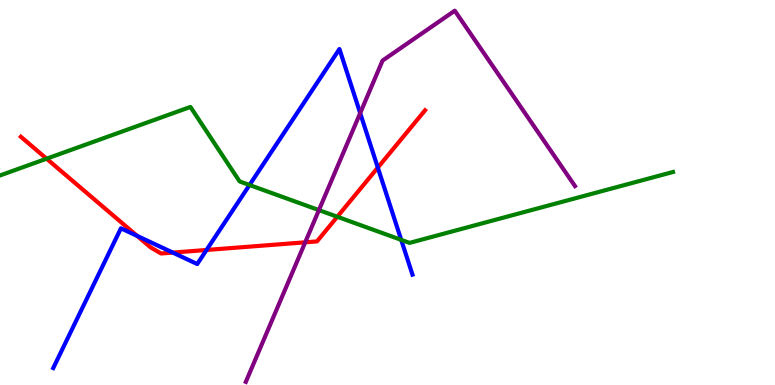[{'lines': ['blue', 'red'], 'intersections': [{'x': 1.77, 'y': 3.87}, {'x': 2.23, 'y': 3.44}, {'x': 2.66, 'y': 3.51}, {'x': 4.88, 'y': 5.65}]}, {'lines': ['green', 'red'], 'intersections': [{'x': 0.601, 'y': 5.88}, {'x': 4.35, 'y': 4.37}]}, {'lines': ['purple', 'red'], 'intersections': [{'x': 3.94, 'y': 3.71}]}, {'lines': ['blue', 'green'], 'intersections': [{'x': 3.22, 'y': 5.19}, {'x': 5.18, 'y': 3.77}]}, {'lines': ['blue', 'purple'], 'intersections': [{'x': 4.65, 'y': 7.06}]}, {'lines': ['green', 'purple'], 'intersections': [{'x': 4.12, 'y': 4.54}]}]